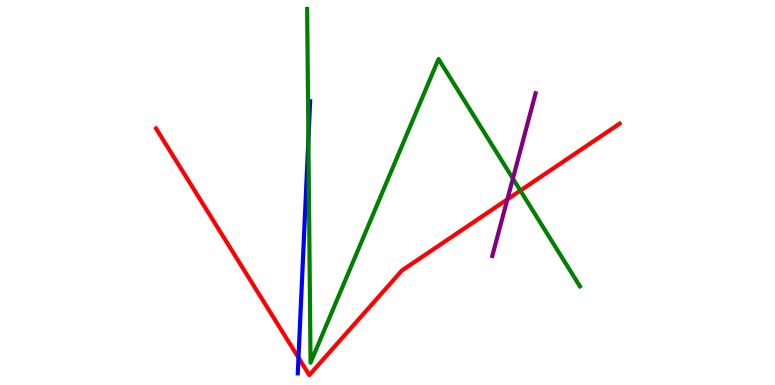[{'lines': ['blue', 'red'], 'intersections': [{'x': 3.85, 'y': 0.71}]}, {'lines': ['green', 'red'], 'intersections': [{'x': 6.71, 'y': 5.05}]}, {'lines': ['purple', 'red'], 'intersections': [{'x': 6.55, 'y': 4.82}]}, {'lines': ['blue', 'green'], 'intersections': [{'x': 3.98, 'y': 6.38}]}, {'lines': ['blue', 'purple'], 'intersections': []}, {'lines': ['green', 'purple'], 'intersections': [{'x': 6.62, 'y': 5.36}]}]